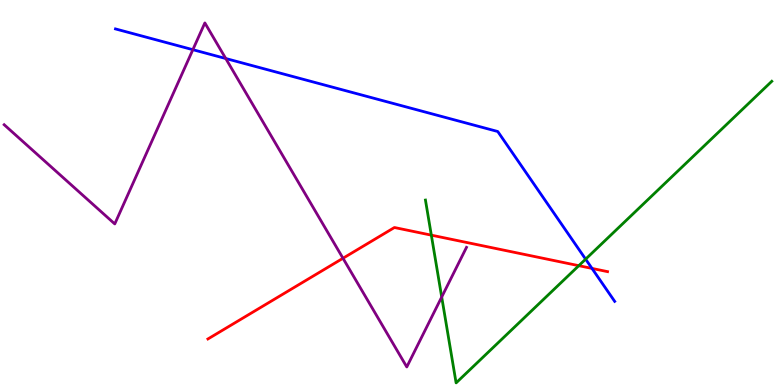[{'lines': ['blue', 'red'], 'intersections': [{'x': 7.64, 'y': 3.03}]}, {'lines': ['green', 'red'], 'intersections': [{'x': 5.57, 'y': 3.89}, {'x': 7.47, 'y': 3.1}]}, {'lines': ['purple', 'red'], 'intersections': [{'x': 4.43, 'y': 3.29}]}, {'lines': ['blue', 'green'], 'intersections': [{'x': 7.56, 'y': 3.27}]}, {'lines': ['blue', 'purple'], 'intersections': [{'x': 2.49, 'y': 8.71}, {'x': 2.91, 'y': 8.48}]}, {'lines': ['green', 'purple'], 'intersections': [{'x': 5.7, 'y': 2.29}]}]